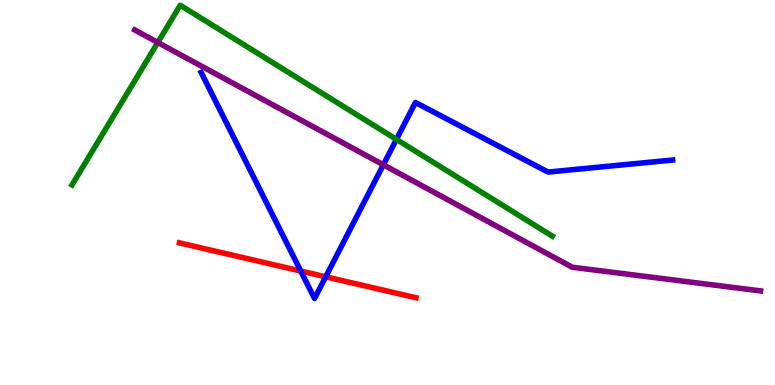[{'lines': ['blue', 'red'], 'intersections': [{'x': 3.88, 'y': 2.96}, {'x': 4.2, 'y': 2.81}]}, {'lines': ['green', 'red'], 'intersections': []}, {'lines': ['purple', 'red'], 'intersections': []}, {'lines': ['blue', 'green'], 'intersections': [{'x': 5.12, 'y': 6.38}]}, {'lines': ['blue', 'purple'], 'intersections': [{'x': 4.95, 'y': 5.72}]}, {'lines': ['green', 'purple'], 'intersections': [{'x': 2.04, 'y': 8.9}]}]